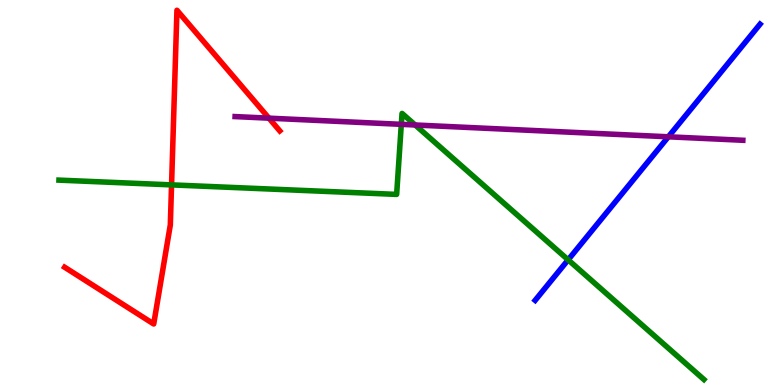[{'lines': ['blue', 'red'], 'intersections': []}, {'lines': ['green', 'red'], 'intersections': [{'x': 2.21, 'y': 5.2}]}, {'lines': ['purple', 'red'], 'intersections': [{'x': 3.47, 'y': 6.93}]}, {'lines': ['blue', 'green'], 'intersections': [{'x': 7.33, 'y': 3.25}]}, {'lines': ['blue', 'purple'], 'intersections': [{'x': 8.62, 'y': 6.45}]}, {'lines': ['green', 'purple'], 'intersections': [{'x': 5.18, 'y': 6.77}, {'x': 5.36, 'y': 6.75}]}]